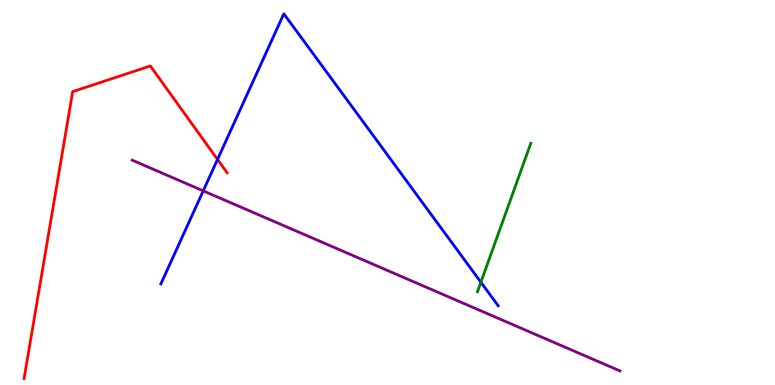[{'lines': ['blue', 'red'], 'intersections': [{'x': 2.81, 'y': 5.86}]}, {'lines': ['green', 'red'], 'intersections': []}, {'lines': ['purple', 'red'], 'intersections': []}, {'lines': ['blue', 'green'], 'intersections': [{'x': 6.21, 'y': 2.67}]}, {'lines': ['blue', 'purple'], 'intersections': [{'x': 2.62, 'y': 5.04}]}, {'lines': ['green', 'purple'], 'intersections': []}]